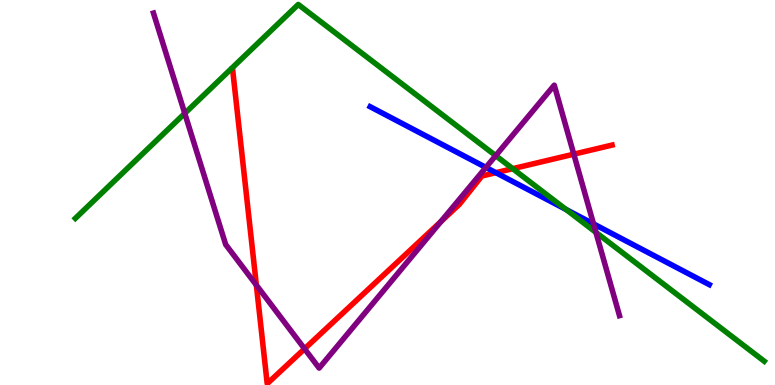[{'lines': ['blue', 'red'], 'intersections': [{'x': 6.4, 'y': 5.52}]}, {'lines': ['green', 'red'], 'intersections': [{'x': 6.62, 'y': 5.62}]}, {'lines': ['purple', 'red'], 'intersections': [{'x': 3.31, 'y': 2.6}, {'x': 3.93, 'y': 0.94}, {'x': 5.69, 'y': 4.24}, {'x': 7.4, 'y': 6.0}]}, {'lines': ['blue', 'green'], 'intersections': [{'x': 7.3, 'y': 4.56}]}, {'lines': ['blue', 'purple'], 'intersections': [{'x': 6.27, 'y': 5.65}, {'x': 7.66, 'y': 4.18}]}, {'lines': ['green', 'purple'], 'intersections': [{'x': 2.38, 'y': 7.06}, {'x': 6.4, 'y': 5.96}, {'x': 7.69, 'y': 3.96}]}]